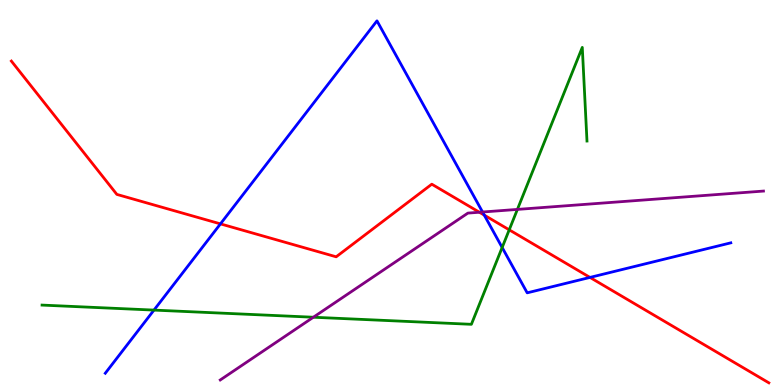[{'lines': ['blue', 'red'], 'intersections': [{'x': 2.84, 'y': 4.19}, {'x': 6.25, 'y': 4.41}, {'x': 7.61, 'y': 2.79}]}, {'lines': ['green', 'red'], 'intersections': [{'x': 6.57, 'y': 4.03}]}, {'lines': ['purple', 'red'], 'intersections': [{'x': 6.19, 'y': 4.49}]}, {'lines': ['blue', 'green'], 'intersections': [{'x': 1.99, 'y': 1.95}, {'x': 6.48, 'y': 3.57}]}, {'lines': ['blue', 'purple'], 'intersections': [{'x': 6.23, 'y': 4.49}]}, {'lines': ['green', 'purple'], 'intersections': [{'x': 4.04, 'y': 1.76}, {'x': 6.68, 'y': 4.56}]}]